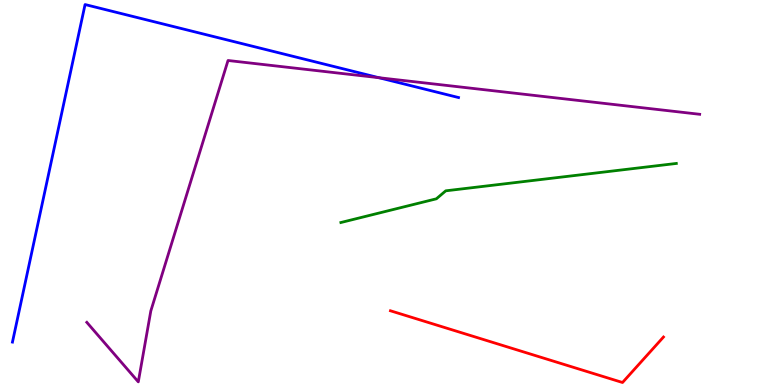[{'lines': ['blue', 'red'], 'intersections': []}, {'lines': ['green', 'red'], 'intersections': []}, {'lines': ['purple', 'red'], 'intersections': []}, {'lines': ['blue', 'green'], 'intersections': []}, {'lines': ['blue', 'purple'], 'intersections': [{'x': 4.89, 'y': 7.98}]}, {'lines': ['green', 'purple'], 'intersections': []}]